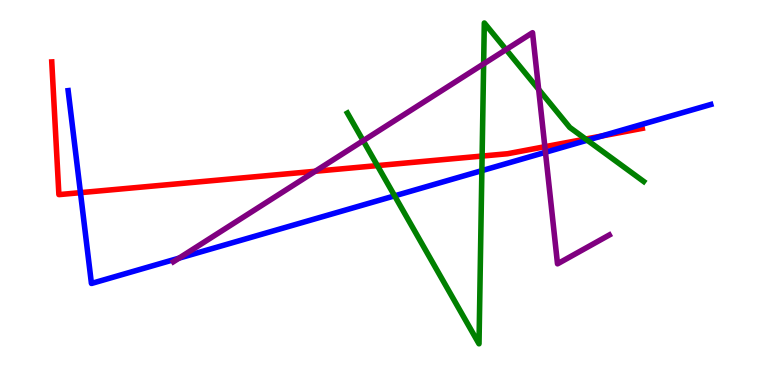[{'lines': ['blue', 'red'], 'intersections': [{'x': 1.04, 'y': 5.0}, {'x': 7.76, 'y': 6.47}]}, {'lines': ['green', 'red'], 'intersections': [{'x': 4.87, 'y': 5.7}, {'x': 6.22, 'y': 5.95}, {'x': 7.56, 'y': 6.39}]}, {'lines': ['purple', 'red'], 'intersections': [{'x': 4.07, 'y': 5.55}, {'x': 7.03, 'y': 6.19}]}, {'lines': ['blue', 'green'], 'intersections': [{'x': 5.09, 'y': 4.91}, {'x': 6.22, 'y': 5.57}, {'x': 7.58, 'y': 6.36}]}, {'lines': ['blue', 'purple'], 'intersections': [{'x': 2.31, 'y': 3.29}, {'x': 7.04, 'y': 6.04}]}, {'lines': ['green', 'purple'], 'intersections': [{'x': 4.69, 'y': 6.35}, {'x': 6.24, 'y': 8.34}, {'x': 6.53, 'y': 8.71}, {'x': 6.95, 'y': 7.68}]}]